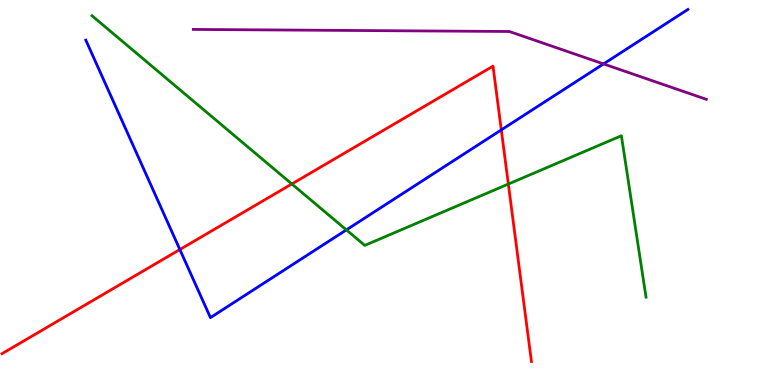[{'lines': ['blue', 'red'], 'intersections': [{'x': 2.32, 'y': 3.52}, {'x': 6.47, 'y': 6.63}]}, {'lines': ['green', 'red'], 'intersections': [{'x': 3.77, 'y': 5.22}, {'x': 6.56, 'y': 5.22}]}, {'lines': ['purple', 'red'], 'intersections': []}, {'lines': ['blue', 'green'], 'intersections': [{'x': 4.47, 'y': 4.03}]}, {'lines': ['blue', 'purple'], 'intersections': [{'x': 7.79, 'y': 8.34}]}, {'lines': ['green', 'purple'], 'intersections': []}]